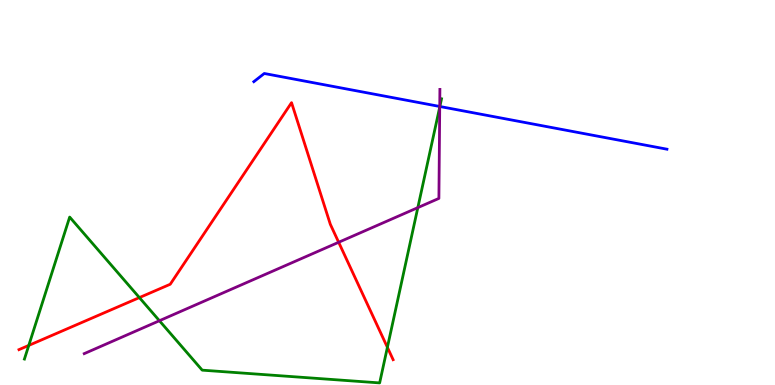[{'lines': ['blue', 'red'], 'intersections': []}, {'lines': ['green', 'red'], 'intersections': [{'x': 0.371, 'y': 1.03}, {'x': 1.8, 'y': 2.27}, {'x': 5.0, 'y': 0.978}]}, {'lines': ['purple', 'red'], 'intersections': [{'x': 4.37, 'y': 3.71}]}, {'lines': ['blue', 'green'], 'intersections': [{'x': 5.68, 'y': 7.23}]}, {'lines': ['blue', 'purple'], 'intersections': [{'x': 5.67, 'y': 7.23}]}, {'lines': ['green', 'purple'], 'intersections': [{'x': 2.06, 'y': 1.67}, {'x': 5.39, 'y': 4.61}, {'x': 5.67, 'y': 7.22}]}]